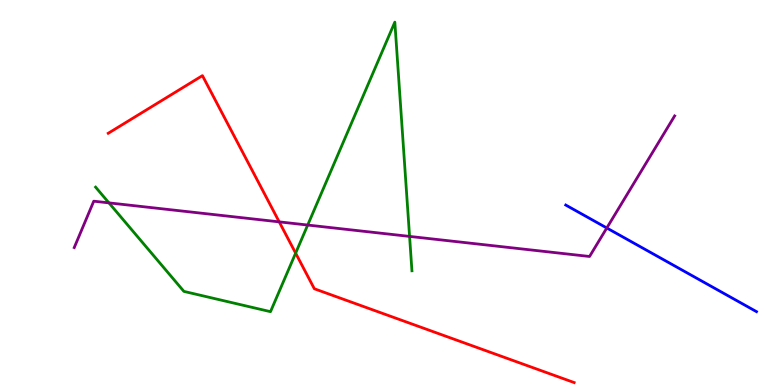[{'lines': ['blue', 'red'], 'intersections': []}, {'lines': ['green', 'red'], 'intersections': [{'x': 3.81, 'y': 3.42}]}, {'lines': ['purple', 'red'], 'intersections': [{'x': 3.6, 'y': 4.24}]}, {'lines': ['blue', 'green'], 'intersections': []}, {'lines': ['blue', 'purple'], 'intersections': [{'x': 7.83, 'y': 4.08}]}, {'lines': ['green', 'purple'], 'intersections': [{'x': 1.41, 'y': 4.73}, {'x': 3.97, 'y': 4.15}, {'x': 5.28, 'y': 3.86}]}]